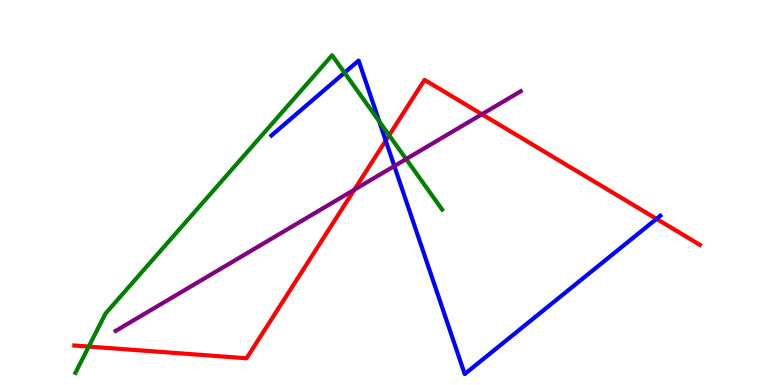[{'lines': ['blue', 'red'], 'intersections': [{'x': 4.98, 'y': 6.35}, {'x': 8.47, 'y': 4.32}]}, {'lines': ['green', 'red'], 'intersections': [{'x': 1.15, 'y': 0.998}, {'x': 5.02, 'y': 6.49}]}, {'lines': ['purple', 'red'], 'intersections': [{'x': 4.57, 'y': 5.07}, {'x': 6.22, 'y': 7.03}]}, {'lines': ['blue', 'green'], 'intersections': [{'x': 4.45, 'y': 8.11}, {'x': 4.89, 'y': 6.85}]}, {'lines': ['blue', 'purple'], 'intersections': [{'x': 5.09, 'y': 5.69}]}, {'lines': ['green', 'purple'], 'intersections': [{'x': 5.24, 'y': 5.87}]}]